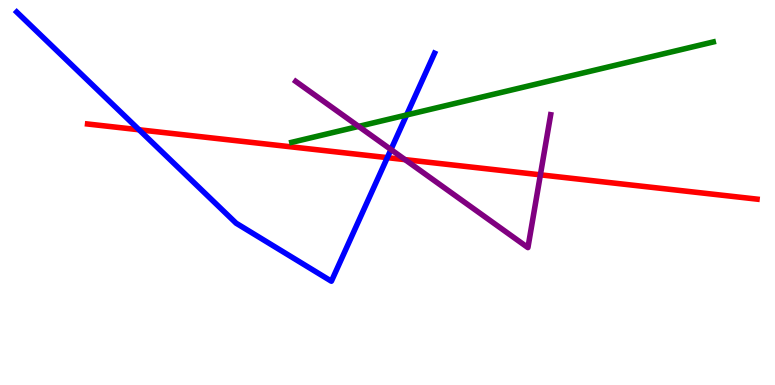[{'lines': ['blue', 'red'], 'intersections': [{'x': 1.79, 'y': 6.63}, {'x': 5.0, 'y': 5.91}]}, {'lines': ['green', 'red'], 'intersections': []}, {'lines': ['purple', 'red'], 'intersections': [{'x': 5.23, 'y': 5.85}, {'x': 6.97, 'y': 5.46}]}, {'lines': ['blue', 'green'], 'intersections': [{'x': 5.25, 'y': 7.01}]}, {'lines': ['blue', 'purple'], 'intersections': [{'x': 5.04, 'y': 6.12}]}, {'lines': ['green', 'purple'], 'intersections': [{'x': 4.63, 'y': 6.72}]}]